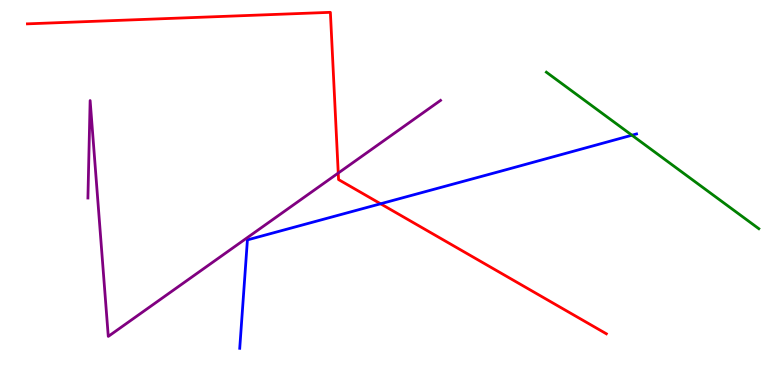[{'lines': ['blue', 'red'], 'intersections': [{'x': 4.91, 'y': 4.71}]}, {'lines': ['green', 'red'], 'intersections': []}, {'lines': ['purple', 'red'], 'intersections': [{'x': 4.36, 'y': 5.5}]}, {'lines': ['blue', 'green'], 'intersections': [{'x': 8.15, 'y': 6.49}]}, {'lines': ['blue', 'purple'], 'intersections': []}, {'lines': ['green', 'purple'], 'intersections': []}]